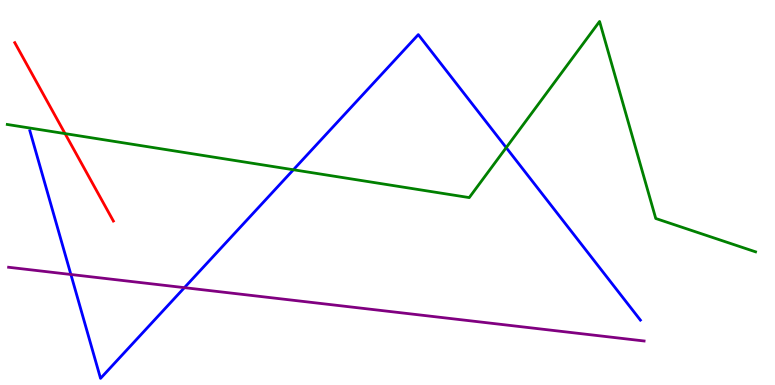[{'lines': ['blue', 'red'], 'intersections': []}, {'lines': ['green', 'red'], 'intersections': [{'x': 0.839, 'y': 6.53}]}, {'lines': ['purple', 'red'], 'intersections': []}, {'lines': ['blue', 'green'], 'intersections': [{'x': 3.79, 'y': 5.59}, {'x': 6.53, 'y': 6.17}]}, {'lines': ['blue', 'purple'], 'intersections': [{'x': 0.915, 'y': 2.87}, {'x': 2.38, 'y': 2.53}]}, {'lines': ['green', 'purple'], 'intersections': []}]